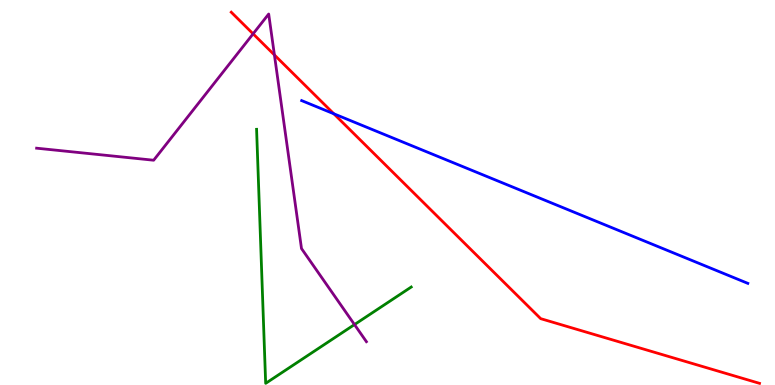[{'lines': ['blue', 'red'], 'intersections': [{'x': 4.31, 'y': 7.04}]}, {'lines': ['green', 'red'], 'intersections': []}, {'lines': ['purple', 'red'], 'intersections': [{'x': 3.27, 'y': 9.12}, {'x': 3.54, 'y': 8.57}]}, {'lines': ['blue', 'green'], 'intersections': []}, {'lines': ['blue', 'purple'], 'intersections': []}, {'lines': ['green', 'purple'], 'intersections': [{'x': 4.57, 'y': 1.57}]}]